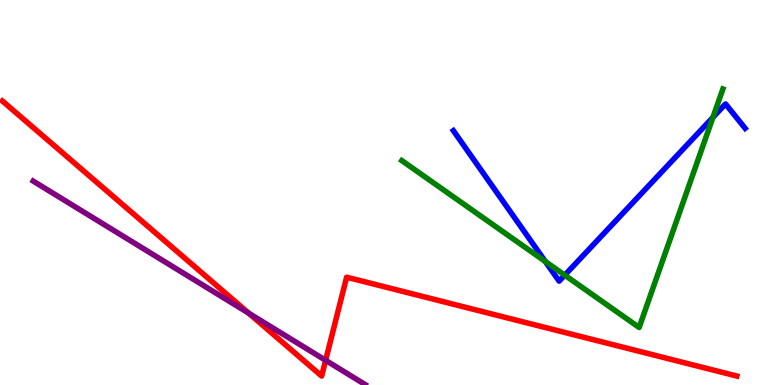[{'lines': ['blue', 'red'], 'intersections': []}, {'lines': ['green', 'red'], 'intersections': []}, {'lines': ['purple', 'red'], 'intersections': [{'x': 3.21, 'y': 1.87}, {'x': 4.2, 'y': 0.641}]}, {'lines': ['blue', 'green'], 'intersections': [{'x': 7.04, 'y': 3.21}, {'x': 7.29, 'y': 2.85}, {'x': 9.2, 'y': 6.95}]}, {'lines': ['blue', 'purple'], 'intersections': []}, {'lines': ['green', 'purple'], 'intersections': []}]